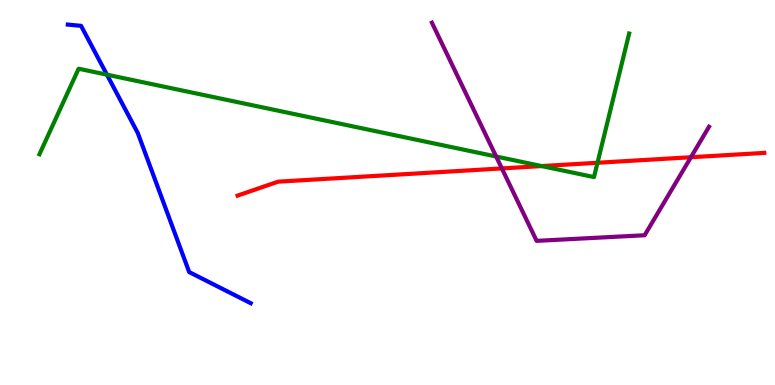[{'lines': ['blue', 'red'], 'intersections': []}, {'lines': ['green', 'red'], 'intersections': [{'x': 6.99, 'y': 5.69}, {'x': 7.71, 'y': 5.77}]}, {'lines': ['purple', 'red'], 'intersections': [{'x': 6.48, 'y': 5.63}, {'x': 8.92, 'y': 5.92}]}, {'lines': ['blue', 'green'], 'intersections': [{'x': 1.38, 'y': 8.06}]}, {'lines': ['blue', 'purple'], 'intersections': []}, {'lines': ['green', 'purple'], 'intersections': [{'x': 6.4, 'y': 5.93}]}]